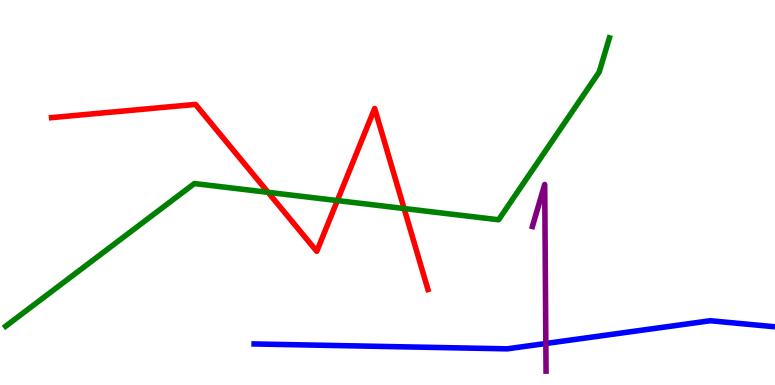[{'lines': ['blue', 'red'], 'intersections': []}, {'lines': ['green', 'red'], 'intersections': [{'x': 3.46, 'y': 5.0}, {'x': 4.35, 'y': 4.79}, {'x': 5.21, 'y': 4.58}]}, {'lines': ['purple', 'red'], 'intersections': []}, {'lines': ['blue', 'green'], 'intersections': []}, {'lines': ['blue', 'purple'], 'intersections': [{'x': 7.04, 'y': 1.08}]}, {'lines': ['green', 'purple'], 'intersections': []}]